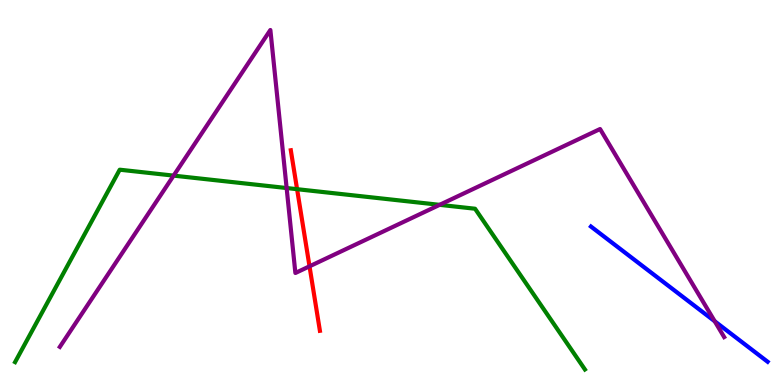[{'lines': ['blue', 'red'], 'intersections': []}, {'lines': ['green', 'red'], 'intersections': [{'x': 3.83, 'y': 5.09}]}, {'lines': ['purple', 'red'], 'intersections': [{'x': 3.99, 'y': 3.08}]}, {'lines': ['blue', 'green'], 'intersections': []}, {'lines': ['blue', 'purple'], 'intersections': [{'x': 9.22, 'y': 1.66}]}, {'lines': ['green', 'purple'], 'intersections': [{'x': 2.24, 'y': 5.44}, {'x': 3.7, 'y': 5.12}, {'x': 5.67, 'y': 4.68}]}]